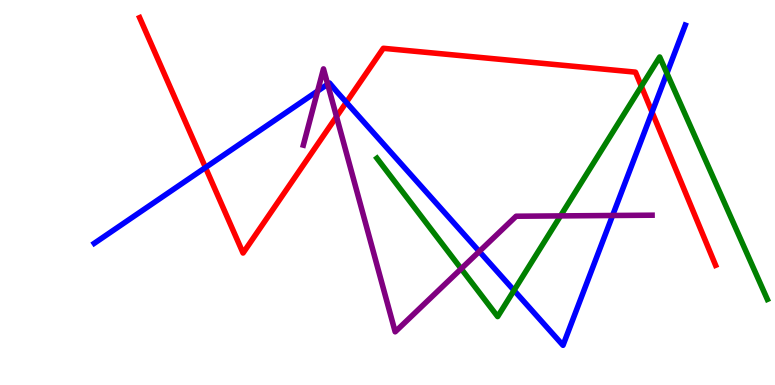[{'lines': ['blue', 'red'], 'intersections': [{'x': 2.65, 'y': 5.65}, {'x': 4.47, 'y': 7.34}, {'x': 8.41, 'y': 7.09}]}, {'lines': ['green', 'red'], 'intersections': [{'x': 8.28, 'y': 7.76}]}, {'lines': ['purple', 'red'], 'intersections': [{'x': 4.34, 'y': 6.97}]}, {'lines': ['blue', 'green'], 'intersections': [{'x': 6.63, 'y': 2.46}, {'x': 8.61, 'y': 8.1}]}, {'lines': ['blue', 'purple'], 'intersections': [{'x': 4.1, 'y': 7.63}, {'x': 4.23, 'y': 7.81}, {'x': 6.18, 'y': 3.47}, {'x': 7.9, 'y': 4.4}]}, {'lines': ['green', 'purple'], 'intersections': [{'x': 5.95, 'y': 3.02}, {'x': 7.23, 'y': 4.39}]}]